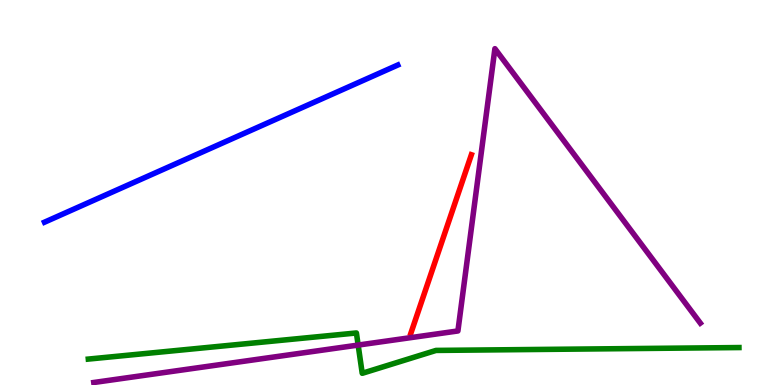[{'lines': ['blue', 'red'], 'intersections': []}, {'lines': ['green', 'red'], 'intersections': []}, {'lines': ['purple', 'red'], 'intersections': []}, {'lines': ['blue', 'green'], 'intersections': []}, {'lines': ['blue', 'purple'], 'intersections': []}, {'lines': ['green', 'purple'], 'intersections': [{'x': 4.62, 'y': 1.04}]}]